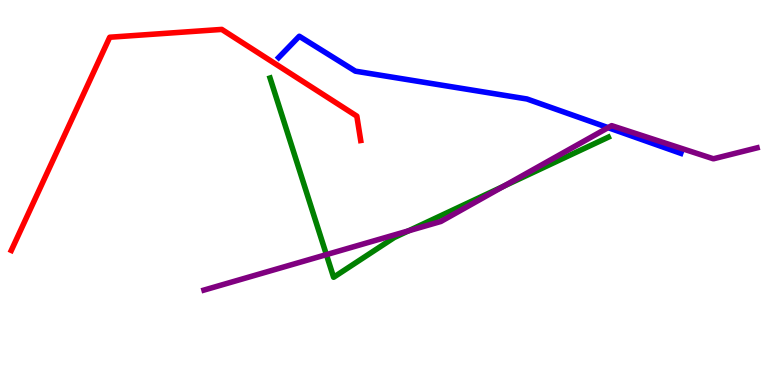[{'lines': ['blue', 'red'], 'intersections': []}, {'lines': ['green', 'red'], 'intersections': []}, {'lines': ['purple', 'red'], 'intersections': []}, {'lines': ['blue', 'green'], 'intersections': []}, {'lines': ['blue', 'purple'], 'intersections': [{'x': 7.85, 'y': 6.68}]}, {'lines': ['green', 'purple'], 'intersections': [{'x': 4.21, 'y': 3.39}, {'x': 5.27, 'y': 4.0}, {'x': 6.5, 'y': 5.16}]}]